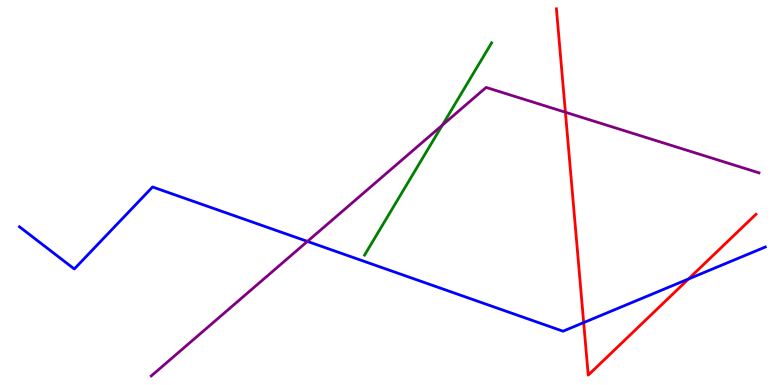[{'lines': ['blue', 'red'], 'intersections': [{'x': 7.53, 'y': 1.62}, {'x': 8.88, 'y': 2.75}]}, {'lines': ['green', 'red'], 'intersections': []}, {'lines': ['purple', 'red'], 'intersections': [{'x': 7.3, 'y': 7.08}]}, {'lines': ['blue', 'green'], 'intersections': []}, {'lines': ['blue', 'purple'], 'intersections': [{'x': 3.97, 'y': 3.73}]}, {'lines': ['green', 'purple'], 'intersections': [{'x': 5.71, 'y': 6.75}]}]